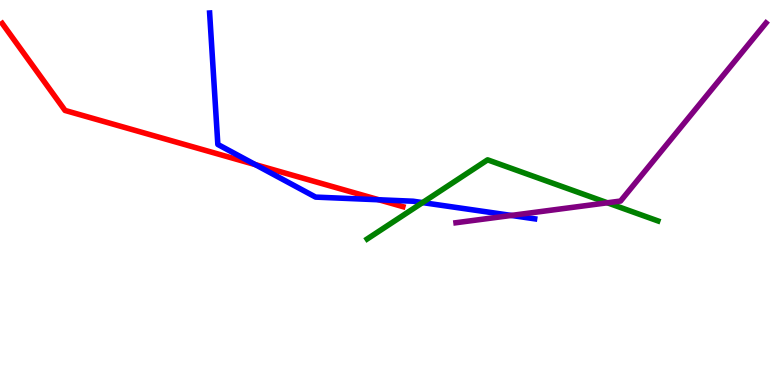[{'lines': ['blue', 'red'], 'intersections': [{'x': 3.29, 'y': 5.72}, {'x': 4.89, 'y': 4.81}]}, {'lines': ['green', 'red'], 'intersections': []}, {'lines': ['purple', 'red'], 'intersections': []}, {'lines': ['blue', 'green'], 'intersections': [{'x': 5.45, 'y': 4.74}]}, {'lines': ['blue', 'purple'], 'intersections': [{'x': 6.6, 'y': 4.4}]}, {'lines': ['green', 'purple'], 'intersections': [{'x': 7.84, 'y': 4.73}]}]